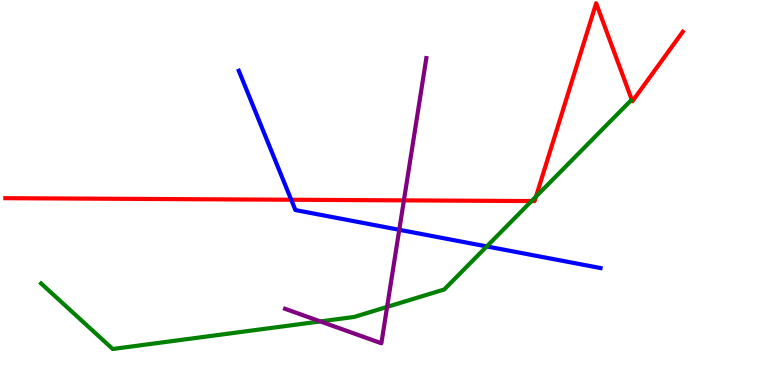[{'lines': ['blue', 'red'], 'intersections': [{'x': 3.76, 'y': 4.81}]}, {'lines': ['green', 'red'], 'intersections': [{'x': 6.86, 'y': 4.78}, {'x': 6.92, 'y': 4.89}]}, {'lines': ['purple', 'red'], 'intersections': [{'x': 5.21, 'y': 4.8}]}, {'lines': ['blue', 'green'], 'intersections': [{'x': 6.28, 'y': 3.6}]}, {'lines': ['blue', 'purple'], 'intersections': [{'x': 5.15, 'y': 4.03}]}, {'lines': ['green', 'purple'], 'intersections': [{'x': 4.13, 'y': 1.65}, {'x': 4.99, 'y': 2.03}]}]